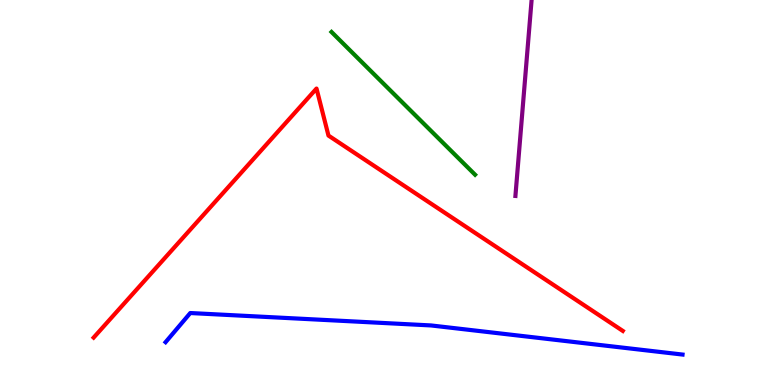[{'lines': ['blue', 'red'], 'intersections': []}, {'lines': ['green', 'red'], 'intersections': []}, {'lines': ['purple', 'red'], 'intersections': []}, {'lines': ['blue', 'green'], 'intersections': []}, {'lines': ['blue', 'purple'], 'intersections': []}, {'lines': ['green', 'purple'], 'intersections': []}]